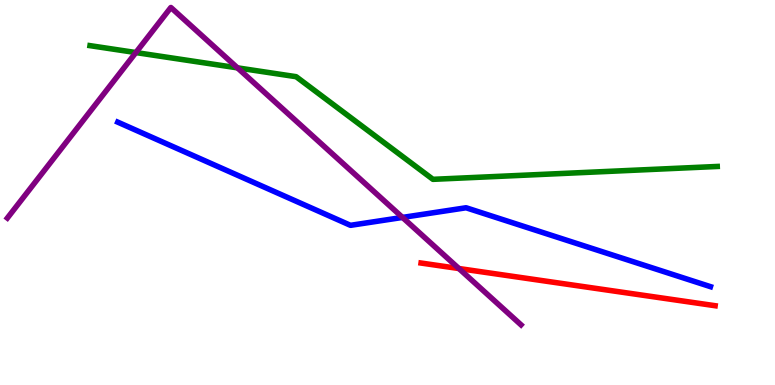[{'lines': ['blue', 'red'], 'intersections': []}, {'lines': ['green', 'red'], 'intersections': []}, {'lines': ['purple', 'red'], 'intersections': [{'x': 5.92, 'y': 3.03}]}, {'lines': ['blue', 'green'], 'intersections': []}, {'lines': ['blue', 'purple'], 'intersections': [{'x': 5.19, 'y': 4.35}]}, {'lines': ['green', 'purple'], 'intersections': [{'x': 1.75, 'y': 8.63}, {'x': 3.06, 'y': 8.24}]}]